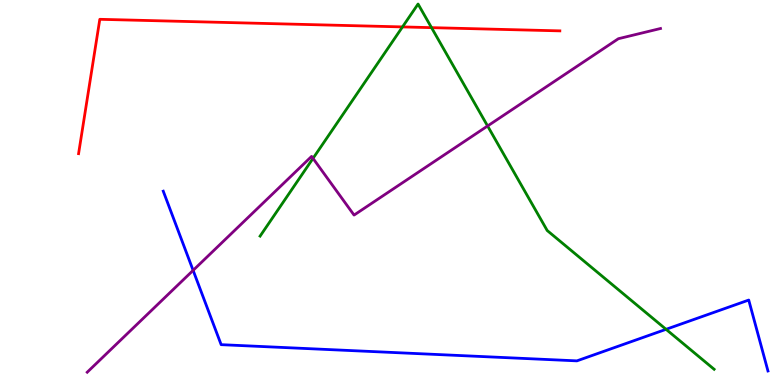[{'lines': ['blue', 'red'], 'intersections': []}, {'lines': ['green', 'red'], 'intersections': [{'x': 5.19, 'y': 9.3}, {'x': 5.57, 'y': 9.28}]}, {'lines': ['purple', 'red'], 'intersections': []}, {'lines': ['blue', 'green'], 'intersections': [{'x': 8.59, 'y': 1.45}]}, {'lines': ['blue', 'purple'], 'intersections': [{'x': 2.49, 'y': 2.98}]}, {'lines': ['green', 'purple'], 'intersections': [{'x': 4.04, 'y': 5.89}, {'x': 6.29, 'y': 6.73}]}]